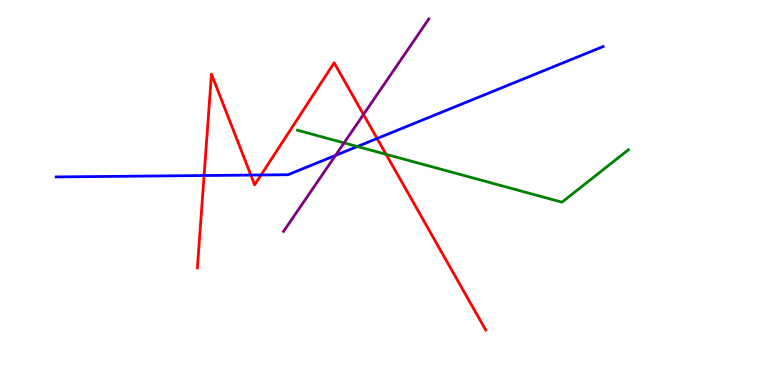[{'lines': ['blue', 'red'], 'intersections': [{'x': 2.63, 'y': 5.44}, {'x': 3.24, 'y': 5.45}, {'x': 3.37, 'y': 5.45}, {'x': 4.87, 'y': 6.4}]}, {'lines': ['green', 'red'], 'intersections': [{'x': 4.98, 'y': 5.99}]}, {'lines': ['purple', 'red'], 'intersections': [{'x': 4.69, 'y': 7.03}]}, {'lines': ['blue', 'green'], 'intersections': [{'x': 4.61, 'y': 6.19}]}, {'lines': ['blue', 'purple'], 'intersections': [{'x': 4.33, 'y': 5.96}]}, {'lines': ['green', 'purple'], 'intersections': [{'x': 4.44, 'y': 6.29}]}]